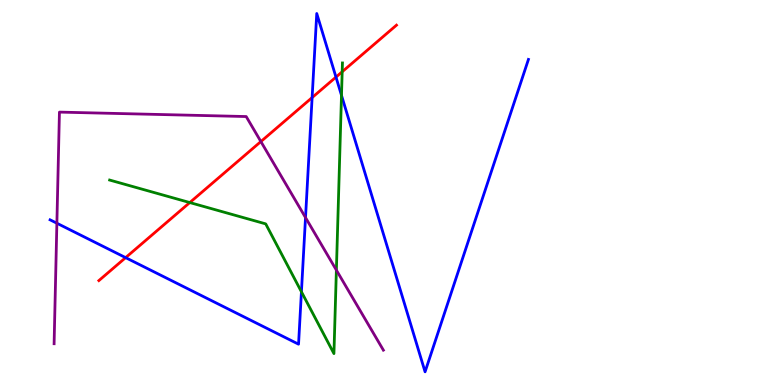[{'lines': ['blue', 'red'], 'intersections': [{'x': 1.62, 'y': 3.31}, {'x': 4.03, 'y': 7.47}, {'x': 4.34, 'y': 8.0}]}, {'lines': ['green', 'red'], 'intersections': [{'x': 2.45, 'y': 4.74}, {'x': 4.42, 'y': 8.14}]}, {'lines': ['purple', 'red'], 'intersections': [{'x': 3.37, 'y': 6.32}]}, {'lines': ['blue', 'green'], 'intersections': [{'x': 3.89, 'y': 2.42}, {'x': 4.41, 'y': 7.52}]}, {'lines': ['blue', 'purple'], 'intersections': [{'x': 0.734, 'y': 4.2}, {'x': 3.94, 'y': 4.35}]}, {'lines': ['green', 'purple'], 'intersections': [{'x': 4.34, 'y': 2.98}]}]